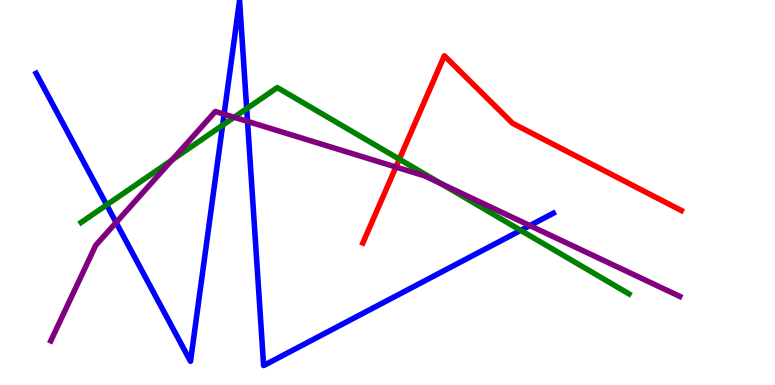[{'lines': ['blue', 'red'], 'intersections': []}, {'lines': ['green', 'red'], 'intersections': [{'x': 5.15, 'y': 5.87}]}, {'lines': ['purple', 'red'], 'intersections': [{'x': 5.11, 'y': 5.66}]}, {'lines': ['blue', 'green'], 'intersections': [{'x': 1.38, 'y': 4.68}, {'x': 2.87, 'y': 6.75}, {'x': 3.18, 'y': 7.18}, {'x': 6.72, 'y': 4.02}]}, {'lines': ['blue', 'purple'], 'intersections': [{'x': 1.5, 'y': 4.22}, {'x': 2.89, 'y': 7.03}, {'x': 3.19, 'y': 6.85}, {'x': 6.84, 'y': 4.14}]}, {'lines': ['green', 'purple'], 'intersections': [{'x': 2.22, 'y': 5.84}, {'x': 3.02, 'y': 6.95}, {'x': 5.69, 'y': 5.23}]}]